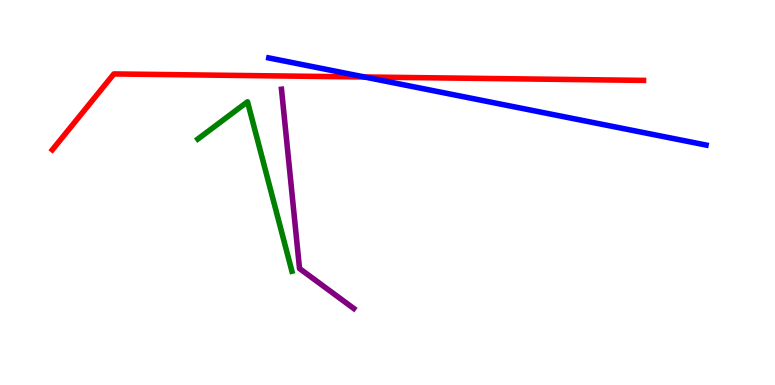[{'lines': ['blue', 'red'], 'intersections': [{'x': 4.7, 'y': 8.0}]}, {'lines': ['green', 'red'], 'intersections': []}, {'lines': ['purple', 'red'], 'intersections': []}, {'lines': ['blue', 'green'], 'intersections': []}, {'lines': ['blue', 'purple'], 'intersections': []}, {'lines': ['green', 'purple'], 'intersections': []}]